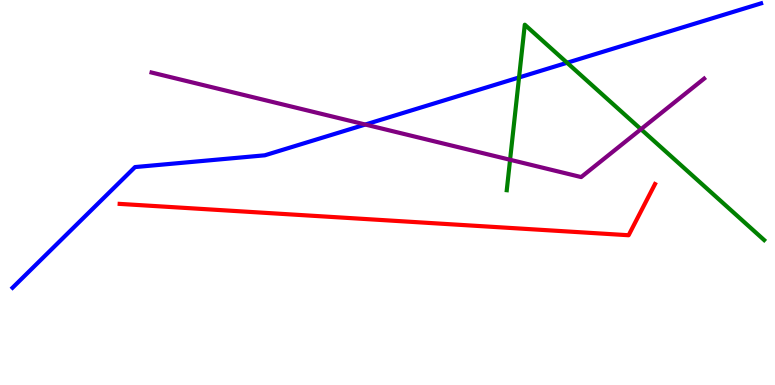[{'lines': ['blue', 'red'], 'intersections': []}, {'lines': ['green', 'red'], 'intersections': []}, {'lines': ['purple', 'red'], 'intersections': []}, {'lines': ['blue', 'green'], 'intersections': [{'x': 6.7, 'y': 7.99}, {'x': 7.32, 'y': 8.37}]}, {'lines': ['blue', 'purple'], 'intersections': [{'x': 4.71, 'y': 6.77}]}, {'lines': ['green', 'purple'], 'intersections': [{'x': 6.58, 'y': 5.85}, {'x': 8.27, 'y': 6.64}]}]